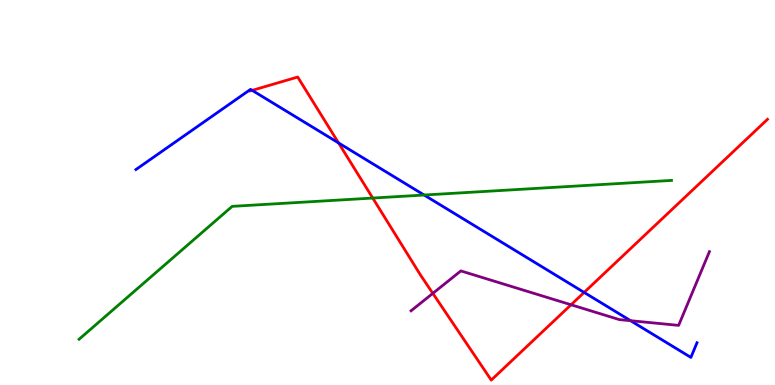[{'lines': ['blue', 'red'], 'intersections': [{'x': 3.25, 'y': 7.65}, {'x': 4.37, 'y': 6.29}, {'x': 7.54, 'y': 2.4}]}, {'lines': ['green', 'red'], 'intersections': [{'x': 4.81, 'y': 4.86}]}, {'lines': ['purple', 'red'], 'intersections': [{'x': 5.58, 'y': 2.38}, {'x': 7.37, 'y': 2.08}]}, {'lines': ['blue', 'green'], 'intersections': [{'x': 5.47, 'y': 4.93}]}, {'lines': ['blue', 'purple'], 'intersections': [{'x': 8.14, 'y': 1.67}]}, {'lines': ['green', 'purple'], 'intersections': []}]